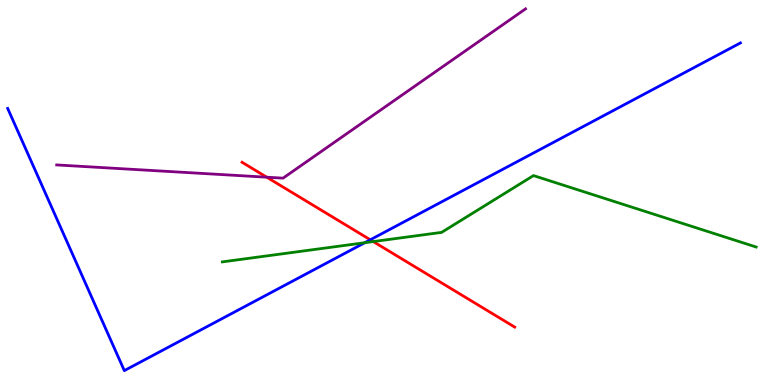[{'lines': ['blue', 'red'], 'intersections': [{'x': 4.78, 'y': 3.77}]}, {'lines': ['green', 'red'], 'intersections': [{'x': 4.82, 'y': 3.73}]}, {'lines': ['purple', 'red'], 'intersections': [{'x': 3.44, 'y': 5.4}]}, {'lines': ['blue', 'green'], 'intersections': [{'x': 4.71, 'y': 3.7}]}, {'lines': ['blue', 'purple'], 'intersections': []}, {'lines': ['green', 'purple'], 'intersections': []}]